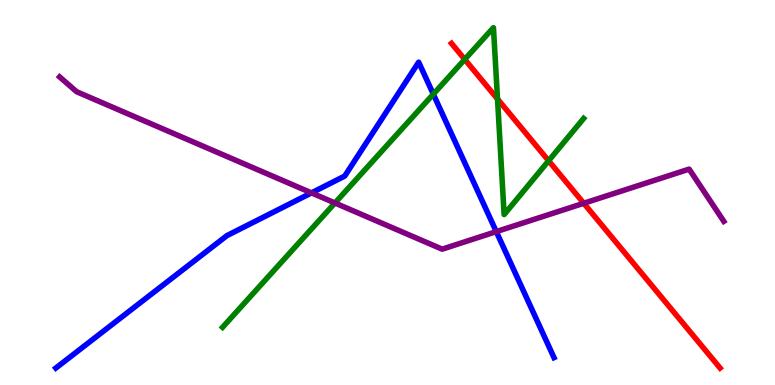[{'lines': ['blue', 'red'], 'intersections': []}, {'lines': ['green', 'red'], 'intersections': [{'x': 6.0, 'y': 8.46}, {'x': 6.42, 'y': 7.43}, {'x': 7.08, 'y': 5.82}]}, {'lines': ['purple', 'red'], 'intersections': [{'x': 7.53, 'y': 4.72}]}, {'lines': ['blue', 'green'], 'intersections': [{'x': 5.59, 'y': 7.55}]}, {'lines': ['blue', 'purple'], 'intersections': [{'x': 4.02, 'y': 4.99}, {'x': 6.4, 'y': 3.98}]}, {'lines': ['green', 'purple'], 'intersections': [{'x': 4.32, 'y': 4.73}]}]